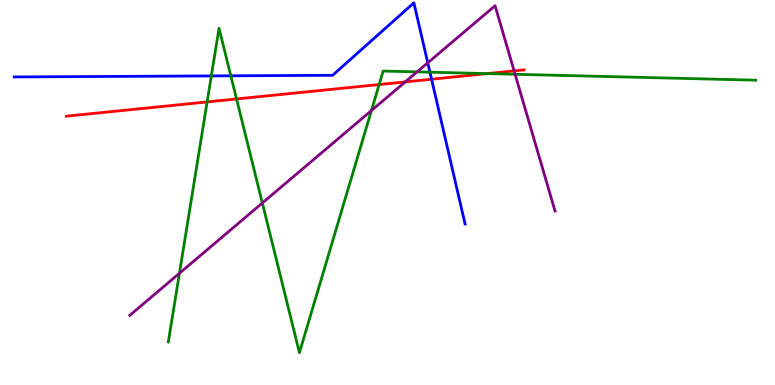[{'lines': ['blue', 'red'], 'intersections': [{'x': 5.57, 'y': 7.94}]}, {'lines': ['green', 'red'], 'intersections': [{'x': 2.67, 'y': 7.35}, {'x': 3.05, 'y': 7.43}, {'x': 4.89, 'y': 7.8}, {'x': 6.29, 'y': 8.09}]}, {'lines': ['purple', 'red'], 'intersections': [{'x': 5.23, 'y': 7.87}, {'x': 6.63, 'y': 8.16}]}, {'lines': ['blue', 'green'], 'intersections': [{'x': 2.73, 'y': 8.03}, {'x': 2.98, 'y': 8.03}, {'x': 5.55, 'y': 8.12}]}, {'lines': ['blue', 'purple'], 'intersections': [{'x': 5.52, 'y': 8.37}]}, {'lines': ['green', 'purple'], 'intersections': [{'x': 2.32, 'y': 2.9}, {'x': 3.39, 'y': 4.73}, {'x': 4.79, 'y': 7.13}, {'x': 5.38, 'y': 8.13}, {'x': 6.65, 'y': 8.07}]}]